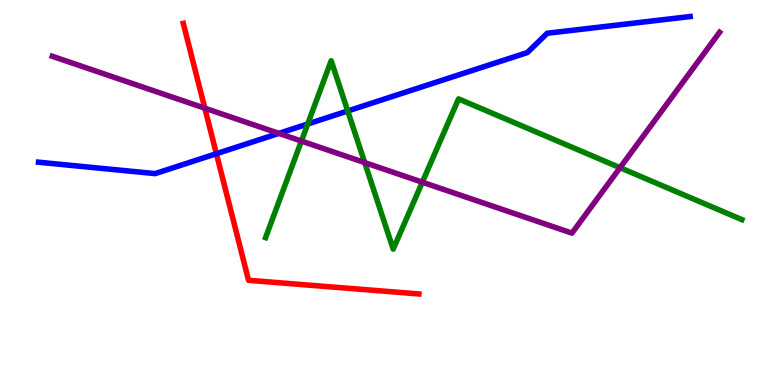[{'lines': ['blue', 'red'], 'intersections': [{'x': 2.79, 'y': 6.01}]}, {'lines': ['green', 'red'], 'intersections': []}, {'lines': ['purple', 'red'], 'intersections': [{'x': 2.64, 'y': 7.19}]}, {'lines': ['blue', 'green'], 'intersections': [{'x': 3.97, 'y': 6.78}, {'x': 4.49, 'y': 7.12}]}, {'lines': ['blue', 'purple'], 'intersections': [{'x': 3.6, 'y': 6.54}]}, {'lines': ['green', 'purple'], 'intersections': [{'x': 3.89, 'y': 6.34}, {'x': 4.71, 'y': 5.78}, {'x': 5.45, 'y': 5.27}, {'x': 8.0, 'y': 5.64}]}]